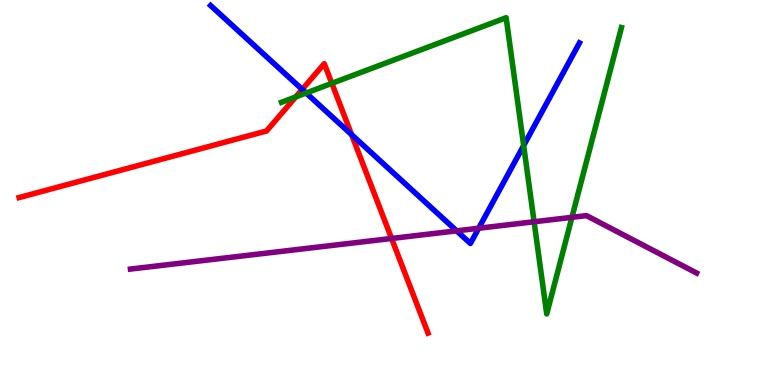[{'lines': ['blue', 'red'], 'intersections': [{'x': 3.9, 'y': 7.68}, {'x': 4.54, 'y': 6.5}]}, {'lines': ['green', 'red'], 'intersections': [{'x': 3.82, 'y': 7.48}, {'x': 4.28, 'y': 7.84}]}, {'lines': ['purple', 'red'], 'intersections': [{'x': 5.05, 'y': 3.81}]}, {'lines': ['blue', 'green'], 'intersections': [{'x': 3.95, 'y': 7.58}, {'x': 6.76, 'y': 6.22}]}, {'lines': ['blue', 'purple'], 'intersections': [{'x': 5.89, 'y': 4.0}, {'x': 6.18, 'y': 4.07}]}, {'lines': ['green', 'purple'], 'intersections': [{'x': 6.89, 'y': 4.24}, {'x': 7.38, 'y': 4.36}]}]